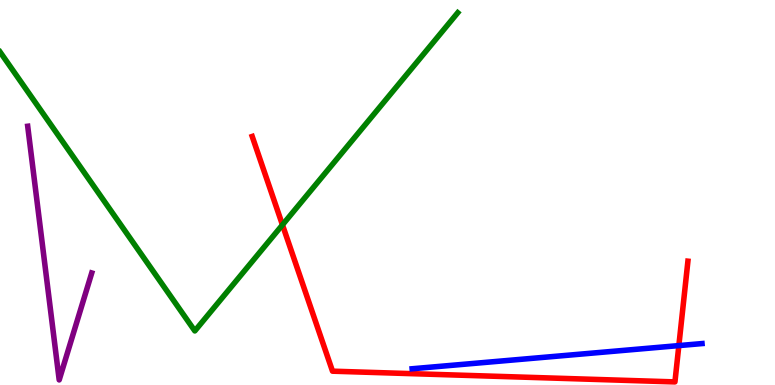[{'lines': ['blue', 'red'], 'intersections': [{'x': 8.76, 'y': 1.02}]}, {'lines': ['green', 'red'], 'intersections': [{'x': 3.64, 'y': 4.16}]}, {'lines': ['purple', 'red'], 'intersections': []}, {'lines': ['blue', 'green'], 'intersections': []}, {'lines': ['blue', 'purple'], 'intersections': []}, {'lines': ['green', 'purple'], 'intersections': []}]